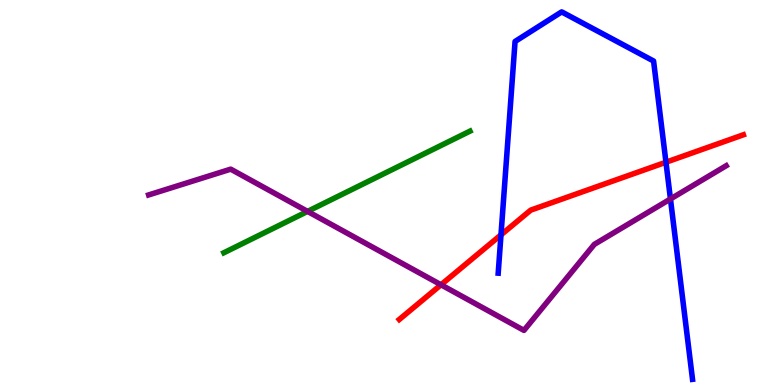[{'lines': ['blue', 'red'], 'intersections': [{'x': 6.46, 'y': 3.9}, {'x': 8.59, 'y': 5.79}]}, {'lines': ['green', 'red'], 'intersections': []}, {'lines': ['purple', 'red'], 'intersections': [{'x': 5.69, 'y': 2.6}]}, {'lines': ['blue', 'green'], 'intersections': []}, {'lines': ['blue', 'purple'], 'intersections': [{'x': 8.65, 'y': 4.83}]}, {'lines': ['green', 'purple'], 'intersections': [{'x': 3.97, 'y': 4.51}]}]